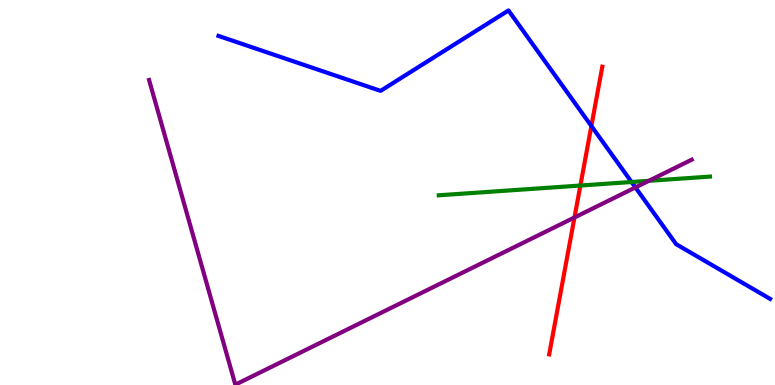[{'lines': ['blue', 'red'], 'intersections': [{'x': 7.63, 'y': 6.73}]}, {'lines': ['green', 'red'], 'intersections': [{'x': 7.49, 'y': 5.18}]}, {'lines': ['purple', 'red'], 'intersections': [{'x': 7.41, 'y': 4.35}]}, {'lines': ['blue', 'green'], 'intersections': [{'x': 8.15, 'y': 5.27}]}, {'lines': ['blue', 'purple'], 'intersections': [{'x': 8.2, 'y': 5.13}]}, {'lines': ['green', 'purple'], 'intersections': [{'x': 8.37, 'y': 5.3}]}]